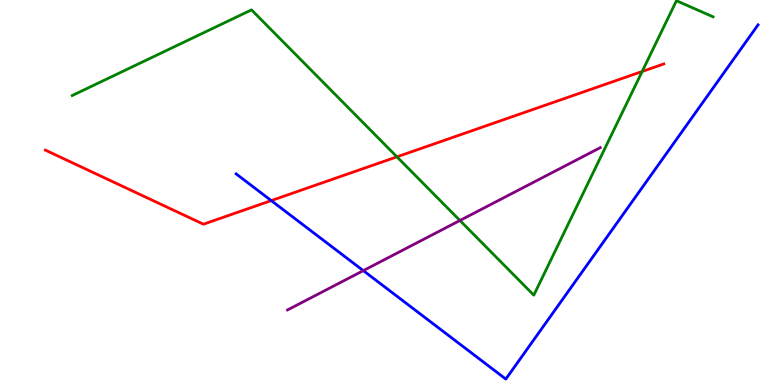[{'lines': ['blue', 'red'], 'intersections': [{'x': 3.5, 'y': 4.79}]}, {'lines': ['green', 'red'], 'intersections': [{'x': 5.12, 'y': 5.93}, {'x': 8.29, 'y': 8.14}]}, {'lines': ['purple', 'red'], 'intersections': []}, {'lines': ['blue', 'green'], 'intersections': []}, {'lines': ['blue', 'purple'], 'intersections': [{'x': 4.69, 'y': 2.97}]}, {'lines': ['green', 'purple'], 'intersections': [{'x': 5.93, 'y': 4.27}]}]